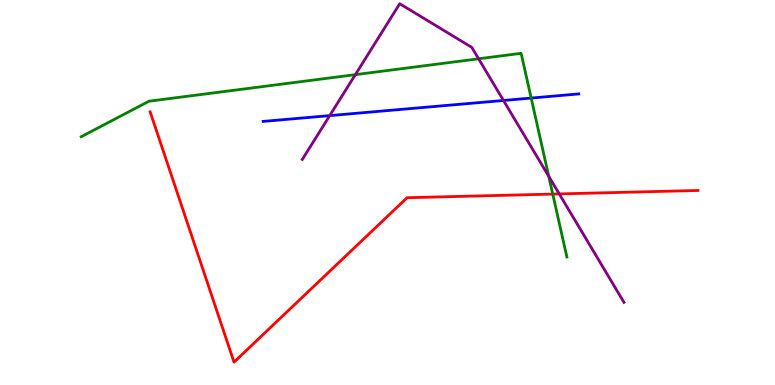[{'lines': ['blue', 'red'], 'intersections': []}, {'lines': ['green', 'red'], 'intersections': [{'x': 7.13, 'y': 4.96}]}, {'lines': ['purple', 'red'], 'intersections': [{'x': 7.22, 'y': 4.96}]}, {'lines': ['blue', 'green'], 'intersections': [{'x': 6.85, 'y': 7.45}]}, {'lines': ['blue', 'purple'], 'intersections': [{'x': 4.25, 'y': 7.0}, {'x': 6.5, 'y': 7.39}]}, {'lines': ['green', 'purple'], 'intersections': [{'x': 4.59, 'y': 8.06}, {'x': 6.18, 'y': 8.47}, {'x': 7.08, 'y': 5.42}]}]